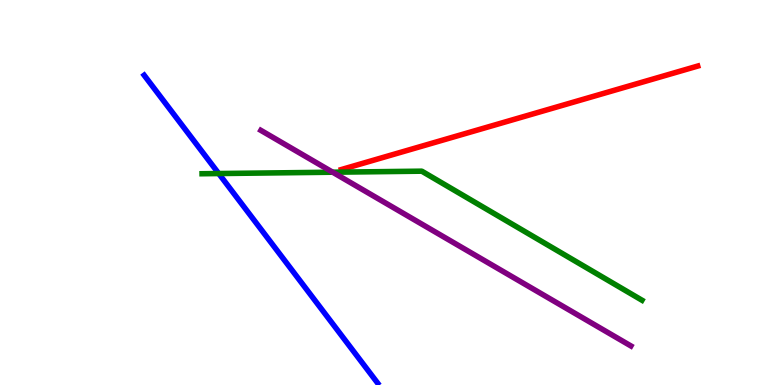[{'lines': ['blue', 'red'], 'intersections': []}, {'lines': ['green', 'red'], 'intersections': []}, {'lines': ['purple', 'red'], 'intersections': []}, {'lines': ['blue', 'green'], 'intersections': [{'x': 2.82, 'y': 5.49}]}, {'lines': ['blue', 'purple'], 'intersections': []}, {'lines': ['green', 'purple'], 'intersections': [{'x': 4.29, 'y': 5.53}]}]